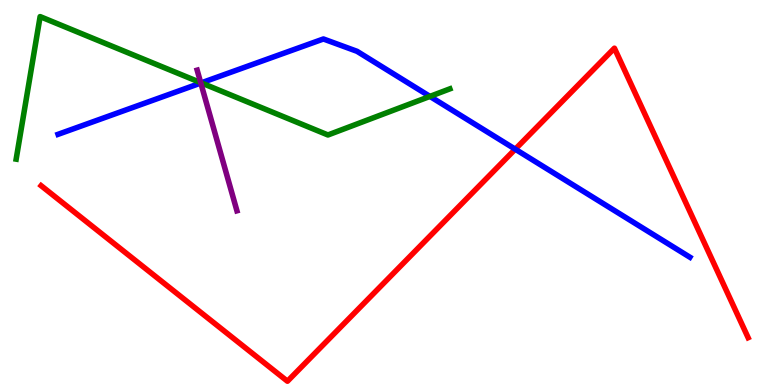[{'lines': ['blue', 'red'], 'intersections': [{'x': 6.65, 'y': 6.12}]}, {'lines': ['green', 'red'], 'intersections': []}, {'lines': ['purple', 'red'], 'intersections': []}, {'lines': ['blue', 'green'], 'intersections': [{'x': 2.6, 'y': 7.85}, {'x': 5.55, 'y': 7.5}]}, {'lines': ['blue', 'purple'], 'intersections': [{'x': 2.59, 'y': 7.84}]}, {'lines': ['green', 'purple'], 'intersections': [{'x': 2.59, 'y': 7.85}]}]